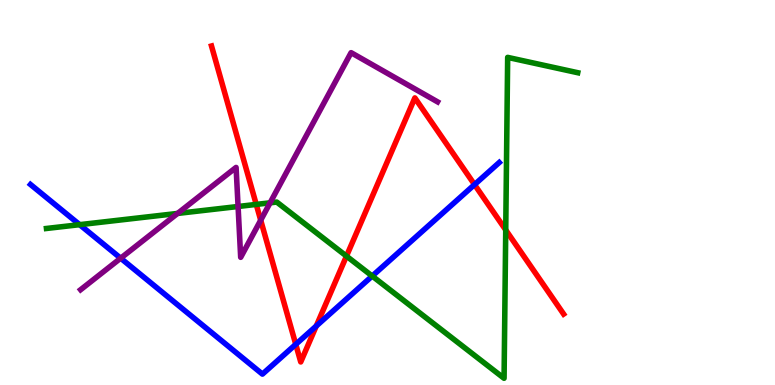[{'lines': ['blue', 'red'], 'intersections': [{'x': 3.82, 'y': 1.06}, {'x': 4.08, 'y': 1.53}, {'x': 6.12, 'y': 5.21}]}, {'lines': ['green', 'red'], 'intersections': [{'x': 3.31, 'y': 4.69}, {'x': 4.47, 'y': 3.35}, {'x': 6.53, 'y': 4.03}]}, {'lines': ['purple', 'red'], 'intersections': [{'x': 3.36, 'y': 4.28}]}, {'lines': ['blue', 'green'], 'intersections': [{'x': 1.03, 'y': 4.16}, {'x': 4.8, 'y': 2.83}]}, {'lines': ['blue', 'purple'], 'intersections': [{'x': 1.56, 'y': 3.29}]}, {'lines': ['green', 'purple'], 'intersections': [{'x': 2.29, 'y': 4.46}, {'x': 3.07, 'y': 4.64}, {'x': 3.48, 'y': 4.73}]}]